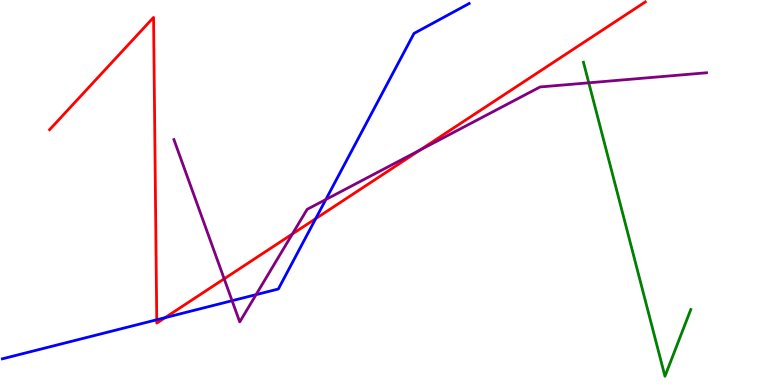[{'lines': ['blue', 'red'], 'intersections': [{'x': 2.02, 'y': 1.69}, {'x': 2.13, 'y': 1.75}, {'x': 4.07, 'y': 4.32}]}, {'lines': ['green', 'red'], 'intersections': []}, {'lines': ['purple', 'red'], 'intersections': [{'x': 2.89, 'y': 2.76}, {'x': 3.77, 'y': 3.92}, {'x': 5.42, 'y': 6.1}]}, {'lines': ['blue', 'green'], 'intersections': []}, {'lines': ['blue', 'purple'], 'intersections': [{'x': 2.99, 'y': 2.19}, {'x': 3.3, 'y': 2.35}, {'x': 4.2, 'y': 4.82}]}, {'lines': ['green', 'purple'], 'intersections': [{'x': 7.6, 'y': 7.85}]}]